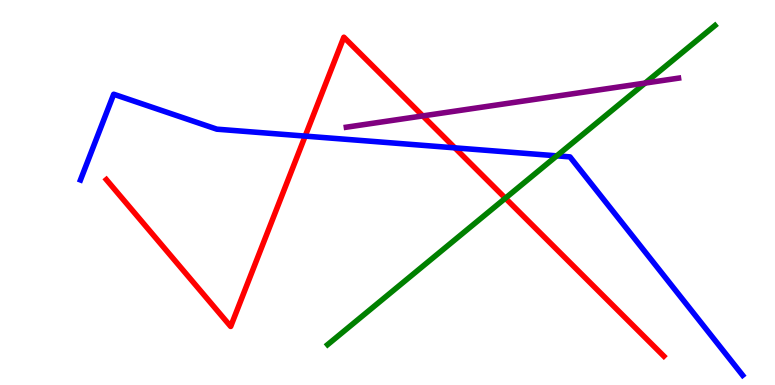[{'lines': ['blue', 'red'], 'intersections': [{'x': 3.94, 'y': 6.46}, {'x': 5.87, 'y': 6.16}]}, {'lines': ['green', 'red'], 'intersections': [{'x': 6.52, 'y': 4.85}]}, {'lines': ['purple', 'red'], 'intersections': [{'x': 5.46, 'y': 6.99}]}, {'lines': ['blue', 'green'], 'intersections': [{'x': 7.18, 'y': 5.95}]}, {'lines': ['blue', 'purple'], 'intersections': []}, {'lines': ['green', 'purple'], 'intersections': [{'x': 8.32, 'y': 7.84}]}]